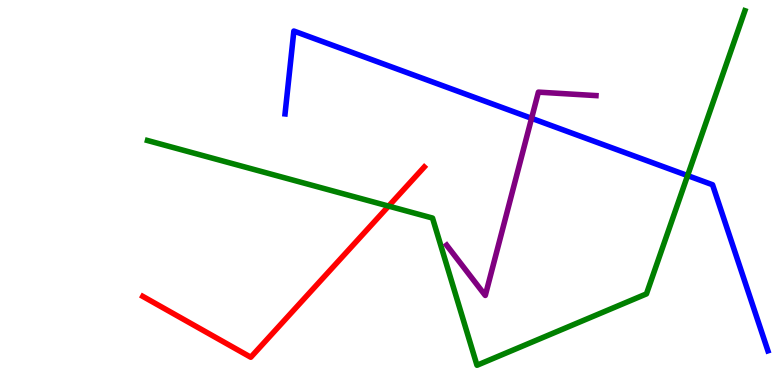[{'lines': ['blue', 'red'], 'intersections': []}, {'lines': ['green', 'red'], 'intersections': [{'x': 5.01, 'y': 4.65}]}, {'lines': ['purple', 'red'], 'intersections': []}, {'lines': ['blue', 'green'], 'intersections': [{'x': 8.87, 'y': 5.44}]}, {'lines': ['blue', 'purple'], 'intersections': [{'x': 6.86, 'y': 6.93}]}, {'lines': ['green', 'purple'], 'intersections': []}]